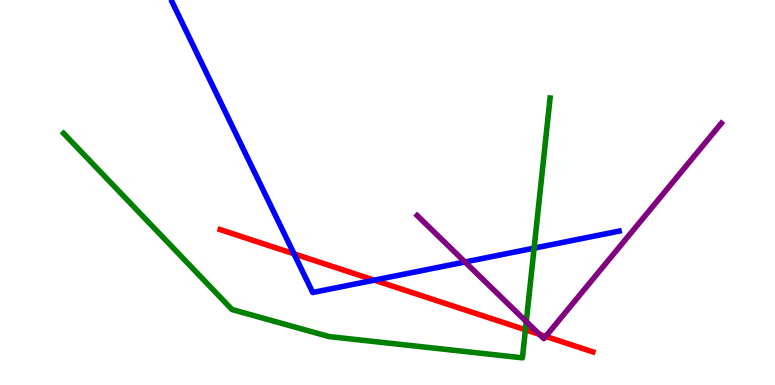[{'lines': ['blue', 'red'], 'intersections': [{'x': 3.79, 'y': 3.41}, {'x': 4.83, 'y': 2.72}]}, {'lines': ['green', 'red'], 'intersections': [{'x': 6.78, 'y': 1.44}]}, {'lines': ['purple', 'red'], 'intersections': [{'x': 6.96, 'y': 1.32}, {'x': 7.04, 'y': 1.26}]}, {'lines': ['blue', 'green'], 'intersections': [{'x': 6.89, 'y': 3.55}]}, {'lines': ['blue', 'purple'], 'intersections': [{'x': 6.0, 'y': 3.2}]}, {'lines': ['green', 'purple'], 'intersections': [{'x': 6.79, 'y': 1.65}]}]